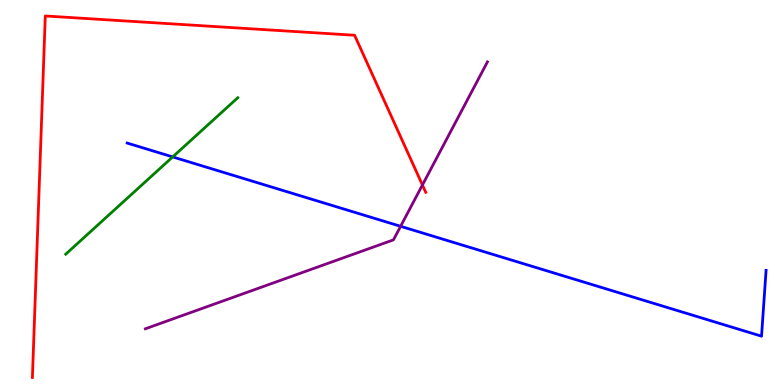[{'lines': ['blue', 'red'], 'intersections': []}, {'lines': ['green', 'red'], 'intersections': []}, {'lines': ['purple', 'red'], 'intersections': [{'x': 5.45, 'y': 5.2}]}, {'lines': ['blue', 'green'], 'intersections': [{'x': 2.23, 'y': 5.92}]}, {'lines': ['blue', 'purple'], 'intersections': [{'x': 5.17, 'y': 4.12}]}, {'lines': ['green', 'purple'], 'intersections': []}]